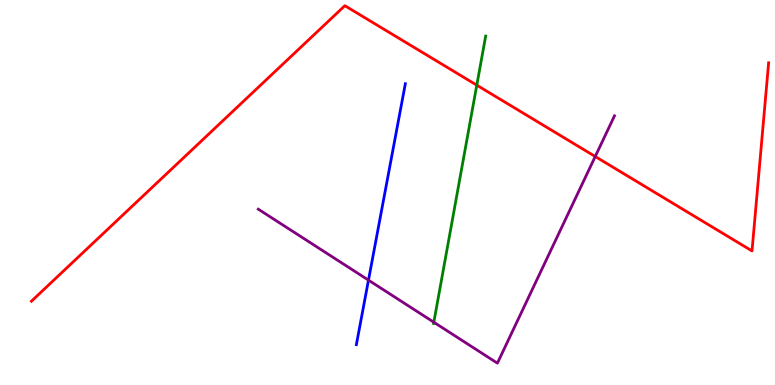[{'lines': ['blue', 'red'], 'intersections': []}, {'lines': ['green', 'red'], 'intersections': [{'x': 6.15, 'y': 7.79}]}, {'lines': ['purple', 'red'], 'intersections': [{'x': 7.68, 'y': 5.93}]}, {'lines': ['blue', 'green'], 'intersections': []}, {'lines': ['blue', 'purple'], 'intersections': [{'x': 4.75, 'y': 2.72}]}, {'lines': ['green', 'purple'], 'intersections': [{'x': 5.6, 'y': 1.63}]}]